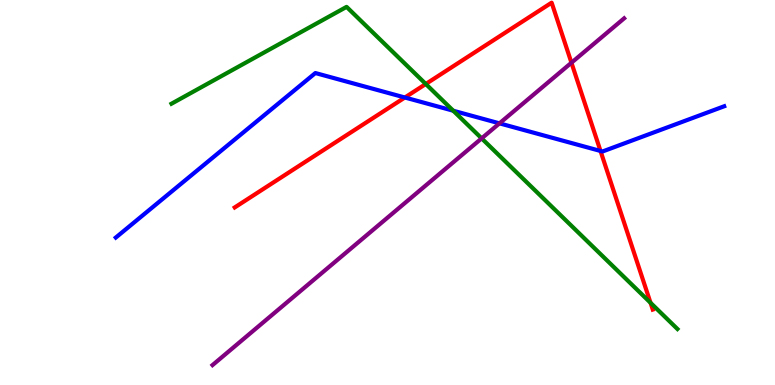[{'lines': ['blue', 'red'], 'intersections': [{'x': 5.22, 'y': 7.47}, {'x': 7.75, 'y': 6.08}]}, {'lines': ['green', 'red'], 'intersections': [{'x': 5.49, 'y': 7.82}, {'x': 8.39, 'y': 2.14}]}, {'lines': ['purple', 'red'], 'intersections': [{'x': 7.37, 'y': 8.37}]}, {'lines': ['blue', 'green'], 'intersections': [{'x': 5.85, 'y': 7.12}]}, {'lines': ['blue', 'purple'], 'intersections': [{'x': 6.44, 'y': 6.8}]}, {'lines': ['green', 'purple'], 'intersections': [{'x': 6.21, 'y': 6.41}]}]